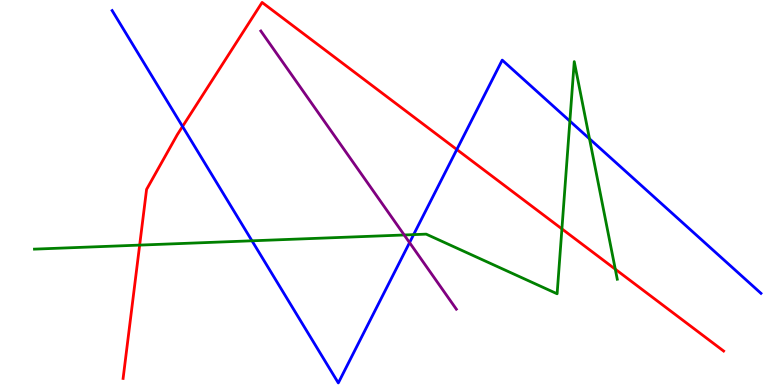[{'lines': ['blue', 'red'], 'intersections': [{'x': 2.36, 'y': 6.71}, {'x': 5.89, 'y': 6.12}]}, {'lines': ['green', 'red'], 'intersections': [{'x': 1.8, 'y': 3.63}, {'x': 7.25, 'y': 4.05}, {'x': 7.94, 'y': 3.01}]}, {'lines': ['purple', 'red'], 'intersections': []}, {'lines': ['blue', 'green'], 'intersections': [{'x': 3.25, 'y': 3.75}, {'x': 5.34, 'y': 3.91}, {'x': 7.35, 'y': 6.86}, {'x': 7.61, 'y': 6.4}]}, {'lines': ['blue', 'purple'], 'intersections': [{'x': 5.28, 'y': 3.7}]}, {'lines': ['green', 'purple'], 'intersections': [{'x': 5.22, 'y': 3.9}]}]